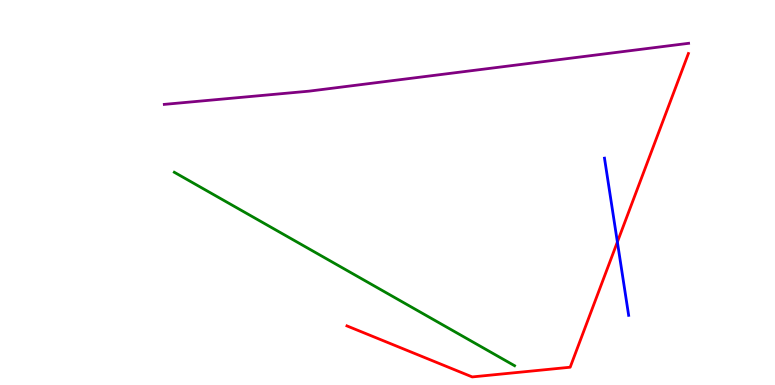[{'lines': ['blue', 'red'], 'intersections': [{'x': 7.97, 'y': 3.71}]}, {'lines': ['green', 'red'], 'intersections': []}, {'lines': ['purple', 'red'], 'intersections': []}, {'lines': ['blue', 'green'], 'intersections': []}, {'lines': ['blue', 'purple'], 'intersections': []}, {'lines': ['green', 'purple'], 'intersections': []}]